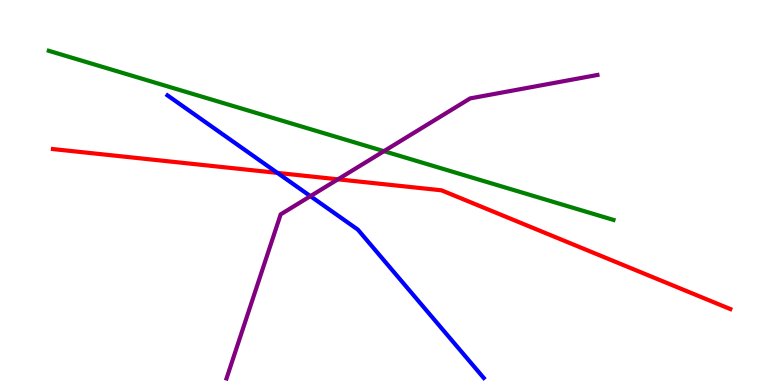[{'lines': ['blue', 'red'], 'intersections': [{'x': 3.58, 'y': 5.51}]}, {'lines': ['green', 'red'], 'intersections': []}, {'lines': ['purple', 'red'], 'intersections': [{'x': 4.36, 'y': 5.34}]}, {'lines': ['blue', 'green'], 'intersections': []}, {'lines': ['blue', 'purple'], 'intersections': [{'x': 4.01, 'y': 4.9}]}, {'lines': ['green', 'purple'], 'intersections': [{'x': 4.95, 'y': 6.07}]}]